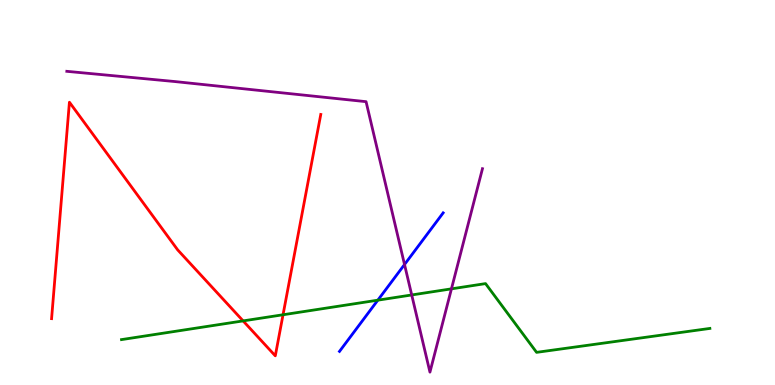[{'lines': ['blue', 'red'], 'intersections': []}, {'lines': ['green', 'red'], 'intersections': [{'x': 3.14, 'y': 1.66}, {'x': 3.65, 'y': 1.82}]}, {'lines': ['purple', 'red'], 'intersections': []}, {'lines': ['blue', 'green'], 'intersections': [{'x': 4.88, 'y': 2.2}]}, {'lines': ['blue', 'purple'], 'intersections': [{'x': 5.22, 'y': 3.13}]}, {'lines': ['green', 'purple'], 'intersections': [{'x': 5.31, 'y': 2.34}, {'x': 5.83, 'y': 2.5}]}]